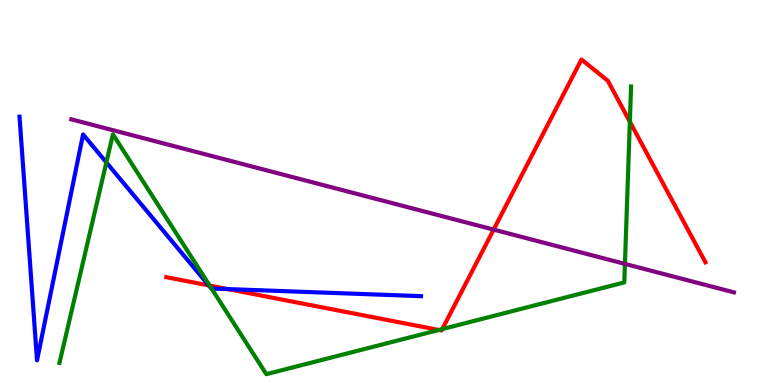[{'lines': ['blue', 'red'], 'intersections': [{'x': 2.69, 'y': 2.59}, {'x': 2.94, 'y': 2.49}]}, {'lines': ['green', 'red'], 'intersections': [{'x': 2.71, 'y': 2.58}, {'x': 5.66, 'y': 1.43}, {'x': 5.71, 'y': 1.45}, {'x': 8.13, 'y': 6.84}]}, {'lines': ['purple', 'red'], 'intersections': [{'x': 6.37, 'y': 4.04}]}, {'lines': ['blue', 'green'], 'intersections': [{'x': 1.37, 'y': 5.78}, {'x': 2.73, 'y': 2.51}]}, {'lines': ['blue', 'purple'], 'intersections': []}, {'lines': ['green', 'purple'], 'intersections': [{'x': 8.06, 'y': 3.15}]}]